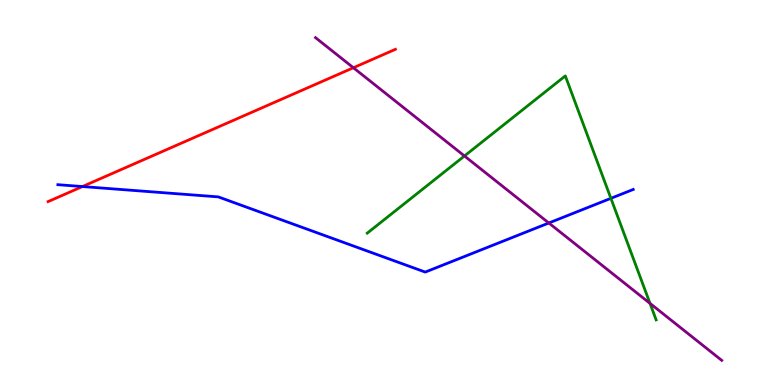[{'lines': ['blue', 'red'], 'intersections': [{'x': 1.06, 'y': 5.15}]}, {'lines': ['green', 'red'], 'intersections': []}, {'lines': ['purple', 'red'], 'intersections': [{'x': 4.56, 'y': 8.24}]}, {'lines': ['blue', 'green'], 'intersections': [{'x': 7.88, 'y': 4.85}]}, {'lines': ['blue', 'purple'], 'intersections': [{'x': 7.08, 'y': 4.21}]}, {'lines': ['green', 'purple'], 'intersections': [{'x': 5.99, 'y': 5.95}, {'x': 8.39, 'y': 2.12}]}]